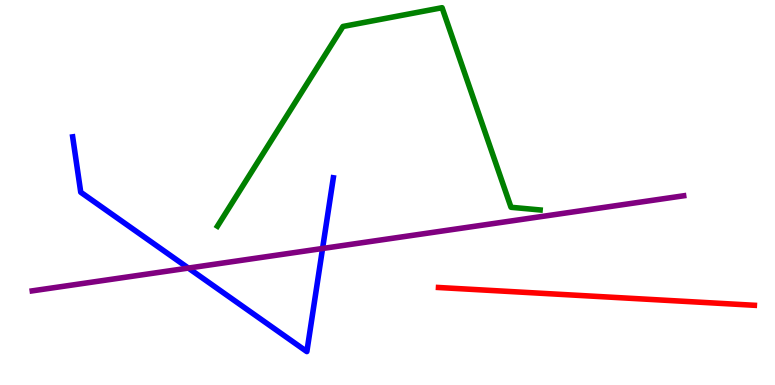[{'lines': ['blue', 'red'], 'intersections': []}, {'lines': ['green', 'red'], 'intersections': []}, {'lines': ['purple', 'red'], 'intersections': []}, {'lines': ['blue', 'green'], 'intersections': []}, {'lines': ['blue', 'purple'], 'intersections': [{'x': 2.43, 'y': 3.04}, {'x': 4.16, 'y': 3.55}]}, {'lines': ['green', 'purple'], 'intersections': []}]